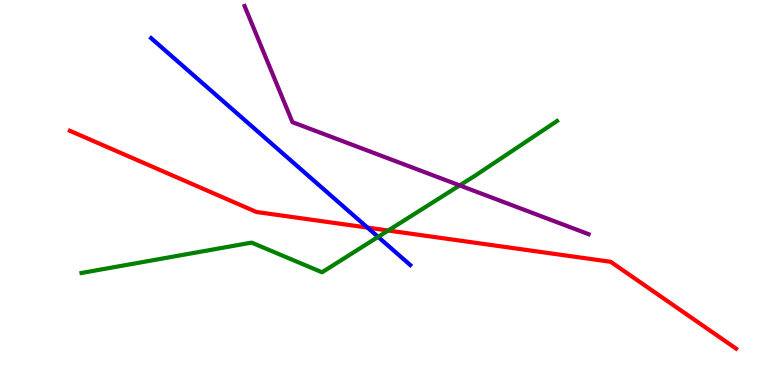[{'lines': ['blue', 'red'], 'intersections': [{'x': 4.74, 'y': 4.09}]}, {'lines': ['green', 'red'], 'intersections': [{'x': 5.01, 'y': 4.01}]}, {'lines': ['purple', 'red'], 'intersections': []}, {'lines': ['blue', 'green'], 'intersections': [{'x': 4.88, 'y': 3.85}]}, {'lines': ['blue', 'purple'], 'intersections': []}, {'lines': ['green', 'purple'], 'intersections': [{'x': 5.93, 'y': 5.18}]}]